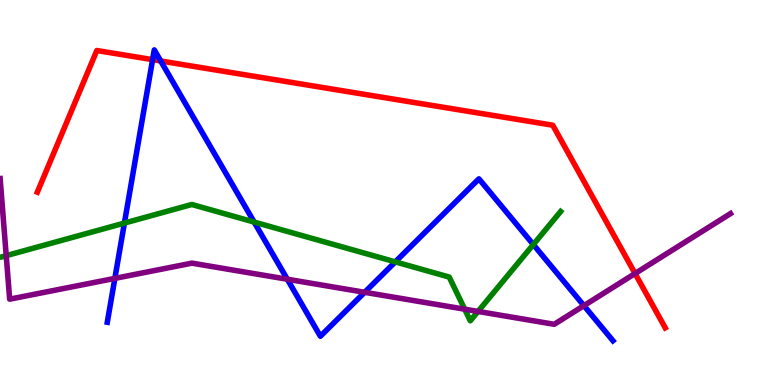[{'lines': ['blue', 'red'], 'intersections': [{'x': 1.97, 'y': 8.45}, {'x': 2.07, 'y': 8.42}]}, {'lines': ['green', 'red'], 'intersections': []}, {'lines': ['purple', 'red'], 'intersections': [{'x': 8.19, 'y': 2.9}]}, {'lines': ['blue', 'green'], 'intersections': [{'x': 1.61, 'y': 4.21}, {'x': 3.28, 'y': 4.23}, {'x': 5.1, 'y': 3.2}, {'x': 6.88, 'y': 3.65}]}, {'lines': ['blue', 'purple'], 'intersections': [{'x': 1.48, 'y': 2.77}, {'x': 3.71, 'y': 2.75}, {'x': 4.71, 'y': 2.41}, {'x': 7.53, 'y': 2.06}]}, {'lines': ['green', 'purple'], 'intersections': [{'x': 0.0803, 'y': 3.36}, {'x': 6.0, 'y': 1.97}, {'x': 6.17, 'y': 1.91}]}]